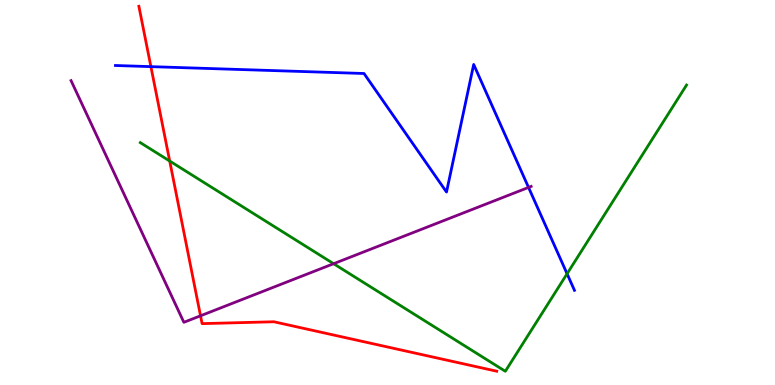[{'lines': ['blue', 'red'], 'intersections': [{'x': 1.95, 'y': 8.27}]}, {'lines': ['green', 'red'], 'intersections': [{'x': 2.19, 'y': 5.82}]}, {'lines': ['purple', 'red'], 'intersections': [{'x': 2.59, 'y': 1.8}]}, {'lines': ['blue', 'green'], 'intersections': [{'x': 7.32, 'y': 2.89}]}, {'lines': ['blue', 'purple'], 'intersections': [{'x': 6.82, 'y': 5.13}]}, {'lines': ['green', 'purple'], 'intersections': [{'x': 4.3, 'y': 3.15}]}]